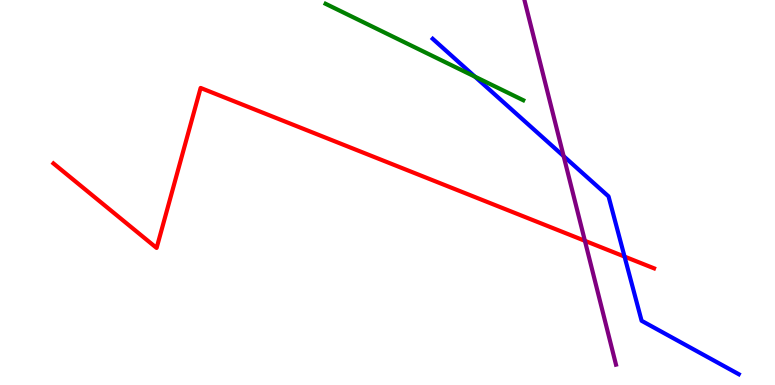[{'lines': ['blue', 'red'], 'intersections': [{'x': 8.06, 'y': 3.34}]}, {'lines': ['green', 'red'], 'intersections': []}, {'lines': ['purple', 'red'], 'intersections': [{'x': 7.55, 'y': 3.74}]}, {'lines': ['blue', 'green'], 'intersections': [{'x': 6.13, 'y': 8.01}]}, {'lines': ['blue', 'purple'], 'intersections': [{'x': 7.27, 'y': 5.94}]}, {'lines': ['green', 'purple'], 'intersections': []}]